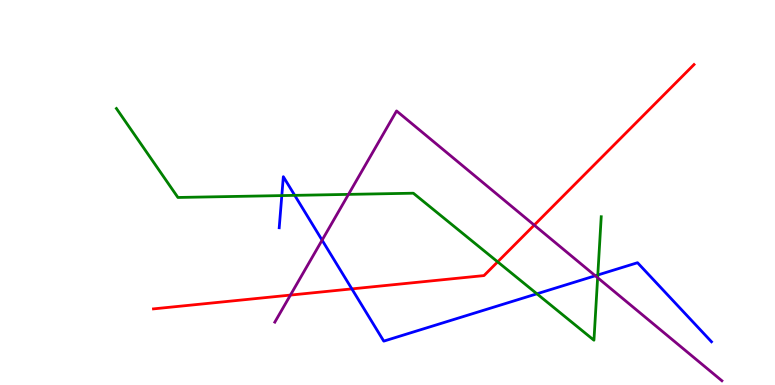[{'lines': ['blue', 'red'], 'intersections': [{'x': 4.54, 'y': 2.5}]}, {'lines': ['green', 'red'], 'intersections': [{'x': 6.42, 'y': 3.2}]}, {'lines': ['purple', 'red'], 'intersections': [{'x': 3.75, 'y': 2.34}, {'x': 6.89, 'y': 4.15}]}, {'lines': ['blue', 'green'], 'intersections': [{'x': 3.64, 'y': 4.92}, {'x': 3.8, 'y': 4.93}, {'x': 6.93, 'y': 2.37}, {'x': 7.71, 'y': 2.86}]}, {'lines': ['blue', 'purple'], 'intersections': [{'x': 4.16, 'y': 3.76}, {'x': 7.68, 'y': 2.84}]}, {'lines': ['green', 'purple'], 'intersections': [{'x': 4.5, 'y': 4.95}, {'x': 7.71, 'y': 2.79}]}]